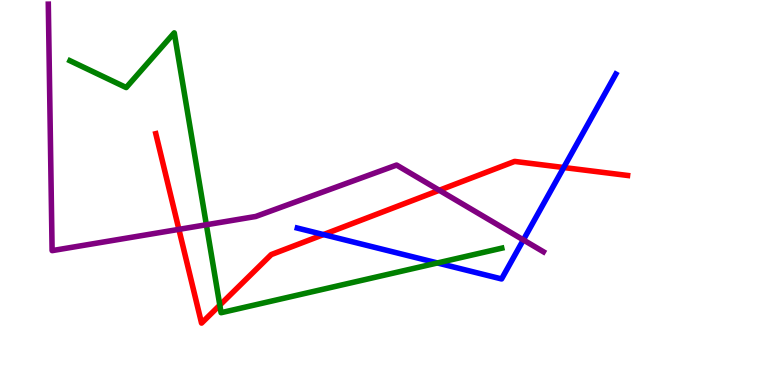[{'lines': ['blue', 'red'], 'intersections': [{'x': 4.17, 'y': 3.91}, {'x': 7.27, 'y': 5.65}]}, {'lines': ['green', 'red'], 'intersections': [{'x': 2.84, 'y': 2.07}]}, {'lines': ['purple', 'red'], 'intersections': [{'x': 2.31, 'y': 4.04}, {'x': 5.67, 'y': 5.06}]}, {'lines': ['blue', 'green'], 'intersections': [{'x': 5.64, 'y': 3.17}]}, {'lines': ['blue', 'purple'], 'intersections': [{'x': 6.75, 'y': 3.77}]}, {'lines': ['green', 'purple'], 'intersections': [{'x': 2.66, 'y': 4.16}]}]